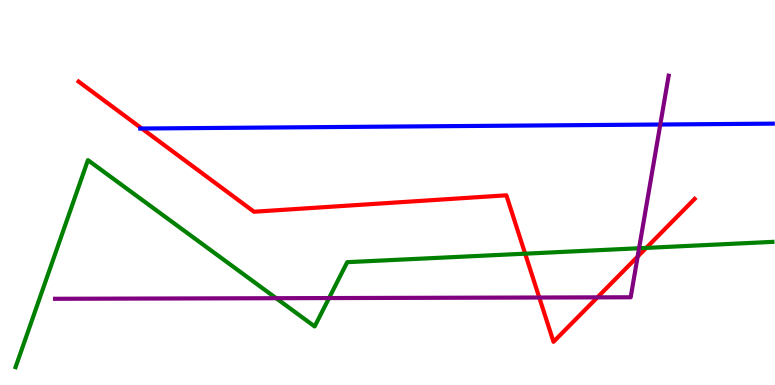[{'lines': ['blue', 'red'], 'intersections': [{'x': 1.83, 'y': 6.66}]}, {'lines': ['green', 'red'], 'intersections': [{'x': 6.78, 'y': 3.41}, {'x': 8.34, 'y': 3.56}]}, {'lines': ['purple', 'red'], 'intersections': [{'x': 6.96, 'y': 2.27}, {'x': 7.71, 'y': 2.28}, {'x': 8.23, 'y': 3.33}]}, {'lines': ['blue', 'green'], 'intersections': []}, {'lines': ['blue', 'purple'], 'intersections': [{'x': 8.52, 'y': 6.77}]}, {'lines': ['green', 'purple'], 'intersections': [{'x': 3.56, 'y': 2.25}, {'x': 4.25, 'y': 2.26}, {'x': 8.25, 'y': 3.55}]}]